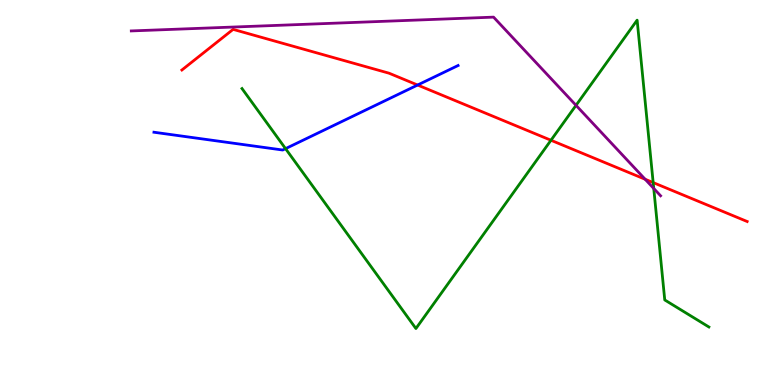[{'lines': ['blue', 'red'], 'intersections': [{'x': 5.39, 'y': 7.79}]}, {'lines': ['green', 'red'], 'intersections': [{'x': 7.11, 'y': 6.36}, {'x': 8.43, 'y': 5.26}]}, {'lines': ['purple', 'red'], 'intersections': [{'x': 8.32, 'y': 5.34}]}, {'lines': ['blue', 'green'], 'intersections': [{'x': 3.68, 'y': 6.14}]}, {'lines': ['blue', 'purple'], 'intersections': []}, {'lines': ['green', 'purple'], 'intersections': [{'x': 7.43, 'y': 7.26}, {'x': 8.44, 'y': 5.1}]}]